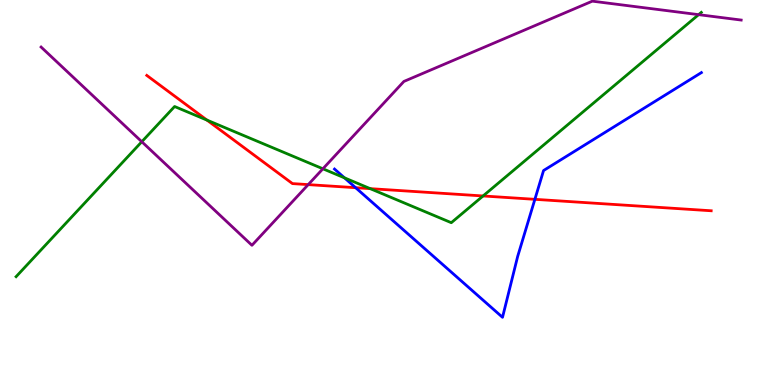[{'lines': ['blue', 'red'], 'intersections': [{'x': 4.59, 'y': 5.12}, {'x': 6.9, 'y': 4.82}]}, {'lines': ['green', 'red'], 'intersections': [{'x': 2.67, 'y': 6.88}, {'x': 4.78, 'y': 5.1}, {'x': 6.23, 'y': 4.91}]}, {'lines': ['purple', 'red'], 'intersections': [{'x': 3.98, 'y': 5.2}]}, {'lines': ['blue', 'green'], 'intersections': [{'x': 4.44, 'y': 5.38}]}, {'lines': ['blue', 'purple'], 'intersections': []}, {'lines': ['green', 'purple'], 'intersections': [{'x': 1.83, 'y': 6.32}, {'x': 4.17, 'y': 5.62}, {'x': 9.01, 'y': 9.62}]}]